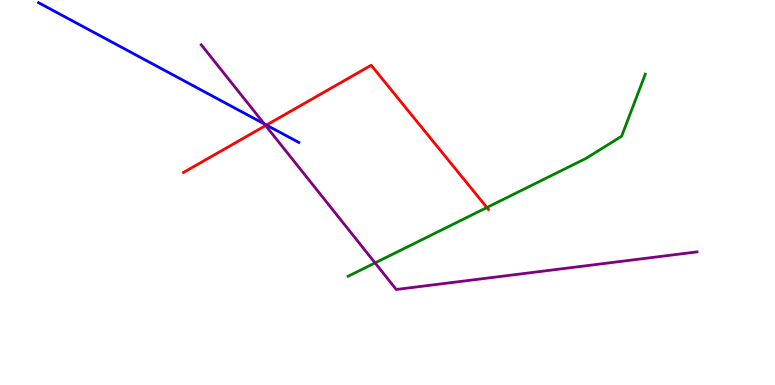[{'lines': ['blue', 'red'], 'intersections': [{'x': 3.44, 'y': 6.75}]}, {'lines': ['green', 'red'], 'intersections': [{'x': 6.28, 'y': 4.61}]}, {'lines': ['purple', 'red'], 'intersections': [{'x': 3.43, 'y': 6.74}]}, {'lines': ['blue', 'green'], 'intersections': []}, {'lines': ['blue', 'purple'], 'intersections': [{'x': 3.41, 'y': 6.78}]}, {'lines': ['green', 'purple'], 'intersections': [{'x': 4.84, 'y': 3.17}]}]